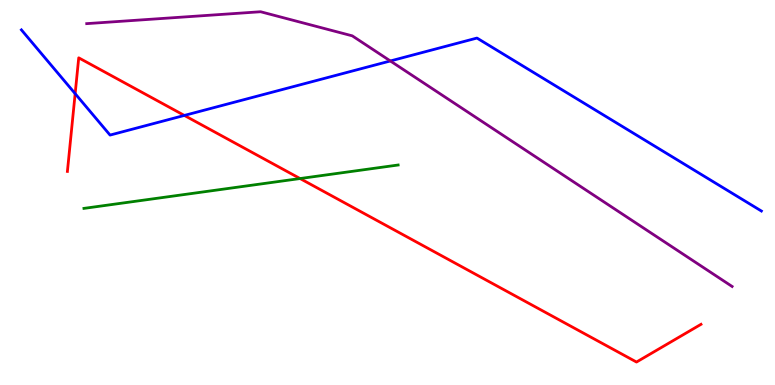[{'lines': ['blue', 'red'], 'intersections': [{'x': 0.97, 'y': 7.57}, {'x': 2.38, 'y': 7.0}]}, {'lines': ['green', 'red'], 'intersections': [{'x': 3.87, 'y': 5.36}]}, {'lines': ['purple', 'red'], 'intersections': []}, {'lines': ['blue', 'green'], 'intersections': []}, {'lines': ['blue', 'purple'], 'intersections': [{'x': 5.04, 'y': 8.42}]}, {'lines': ['green', 'purple'], 'intersections': []}]